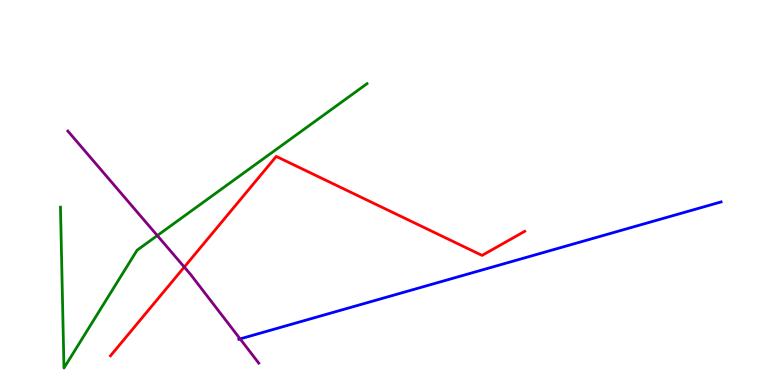[{'lines': ['blue', 'red'], 'intersections': []}, {'lines': ['green', 'red'], 'intersections': []}, {'lines': ['purple', 'red'], 'intersections': [{'x': 2.38, 'y': 3.06}]}, {'lines': ['blue', 'green'], 'intersections': []}, {'lines': ['blue', 'purple'], 'intersections': [{'x': 3.1, 'y': 1.2}]}, {'lines': ['green', 'purple'], 'intersections': [{'x': 2.03, 'y': 3.88}]}]